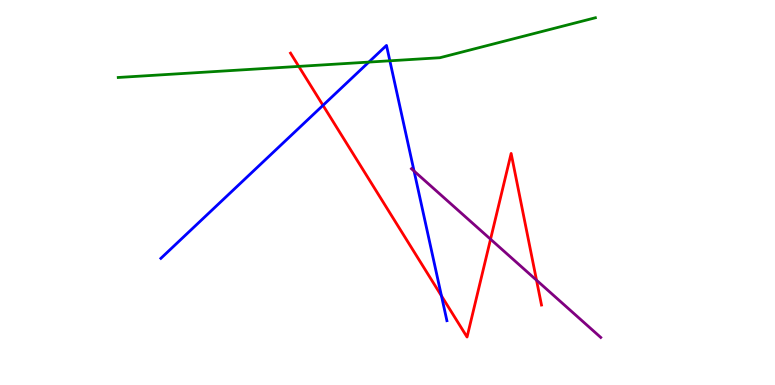[{'lines': ['blue', 'red'], 'intersections': [{'x': 4.17, 'y': 7.26}, {'x': 5.7, 'y': 2.32}]}, {'lines': ['green', 'red'], 'intersections': [{'x': 3.86, 'y': 8.28}]}, {'lines': ['purple', 'red'], 'intersections': [{'x': 6.33, 'y': 3.79}, {'x': 6.92, 'y': 2.72}]}, {'lines': ['blue', 'green'], 'intersections': [{'x': 4.76, 'y': 8.39}, {'x': 5.03, 'y': 8.42}]}, {'lines': ['blue', 'purple'], 'intersections': [{'x': 5.34, 'y': 5.56}]}, {'lines': ['green', 'purple'], 'intersections': []}]